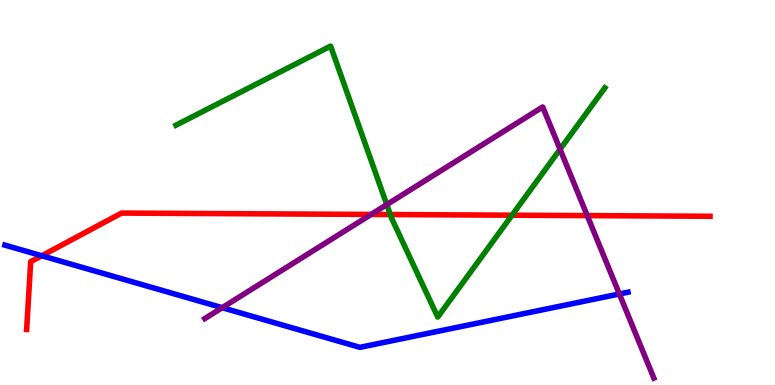[{'lines': ['blue', 'red'], 'intersections': [{'x': 0.539, 'y': 3.36}]}, {'lines': ['green', 'red'], 'intersections': [{'x': 5.04, 'y': 4.43}, {'x': 6.61, 'y': 4.41}]}, {'lines': ['purple', 'red'], 'intersections': [{'x': 4.79, 'y': 4.43}, {'x': 7.58, 'y': 4.4}]}, {'lines': ['blue', 'green'], 'intersections': []}, {'lines': ['blue', 'purple'], 'intersections': [{'x': 2.87, 'y': 2.01}, {'x': 7.99, 'y': 2.36}]}, {'lines': ['green', 'purple'], 'intersections': [{'x': 4.99, 'y': 4.69}, {'x': 7.23, 'y': 6.12}]}]